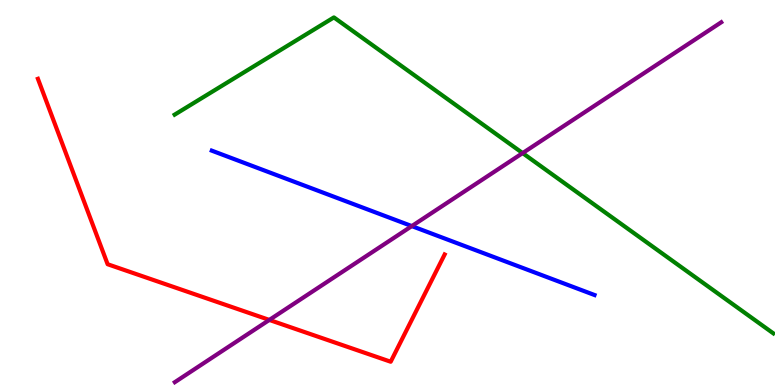[{'lines': ['blue', 'red'], 'intersections': []}, {'lines': ['green', 'red'], 'intersections': []}, {'lines': ['purple', 'red'], 'intersections': [{'x': 3.48, 'y': 1.69}]}, {'lines': ['blue', 'green'], 'intersections': []}, {'lines': ['blue', 'purple'], 'intersections': [{'x': 5.31, 'y': 4.13}]}, {'lines': ['green', 'purple'], 'intersections': [{'x': 6.74, 'y': 6.02}]}]